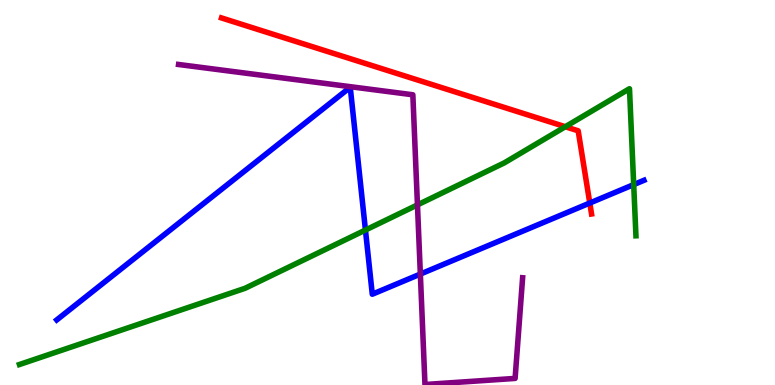[{'lines': ['blue', 'red'], 'intersections': [{'x': 7.61, 'y': 4.73}]}, {'lines': ['green', 'red'], 'intersections': [{'x': 7.29, 'y': 6.71}]}, {'lines': ['purple', 'red'], 'intersections': []}, {'lines': ['blue', 'green'], 'intersections': [{'x': 4.72, 'y': 4.02}, {'x': 8.18, 'y': 5.2}]}, {'lines': ['blue', 'purple'], 'intersections': [{'x': 5.42, 'y': 2.88}]}, {'lines': ['green', 'purple'], 'intersections': [{'x': 5.39, 'y': 4.68}]}]